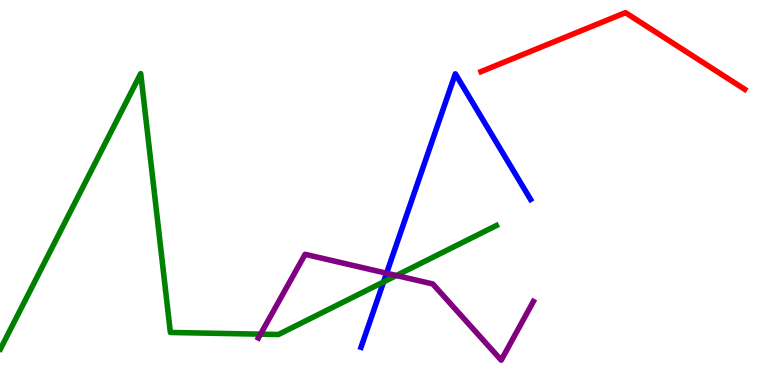[{'lines': ['blue', 'red'], 'intersections': []}, {'lines': ['green', 'red'], 'intersections': []}, {'lines': ['purple', 'red'], 'intersections': []}, {'lines': ['blue', 'green'], 'intersections': [{'x': 4.95, 'y': 2.68}]}, {'lines': ['blue', 'purple'], 'intersections': [{'x': 4.99, 'y': 2.9}]}, {'lines': ['green', 'purple'], 'intersections': [{'x': 3.36, 'y': 1.32}, {'x': 5.11, 'y': 2.84}]}]